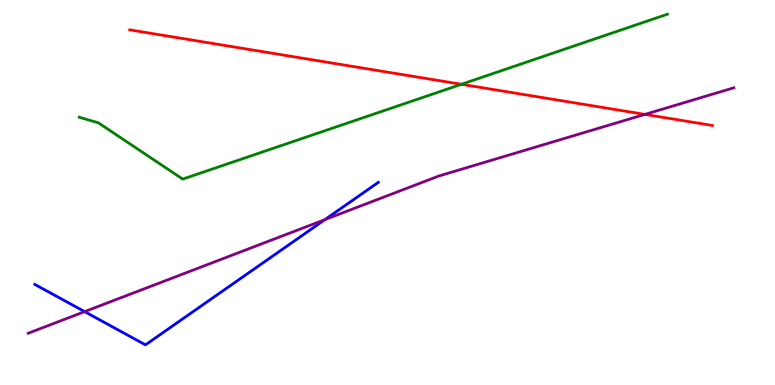[{'lines': ['blue', 'red'], 'intersections': []}, {'lines': ['green', 'red'], 'intersections': [{'x': 5.95, 'y': 7.81}]}, {'lines': ['purple', 'red'], 'intersections': [{'x': 8.32, 'y': 7.03}]}, {'lines': ['blue', 'green'], 'intersections': []}, {'lines': ['blue', 'purple'], 'intersections': [{'x': 1.09, 'y': 1.91}, {'x': 4.19, 'y': 4.3}]}, {'lines': ['green', 'purple'], 'intersections': []}]